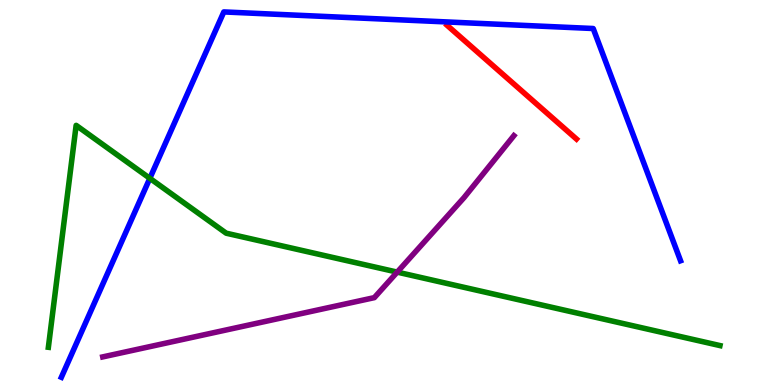[{'lines': ['blue', 'red'], 'intersections': []}, {'lines': ['green', 'red'], 'intersections': []}, {'lines': ['purple', 'red'], 'intersections': []}, {'lines': ['blue', 'green'], 'intersections': [{'x': 1.93, 'y': 5.37}]}, {'lines': ['blue', 'purple'], 'intersections': []}, {'lines': ['green', 'purple'], 'intersections': [{'x': 5.13, 'y': 2.93}]}]